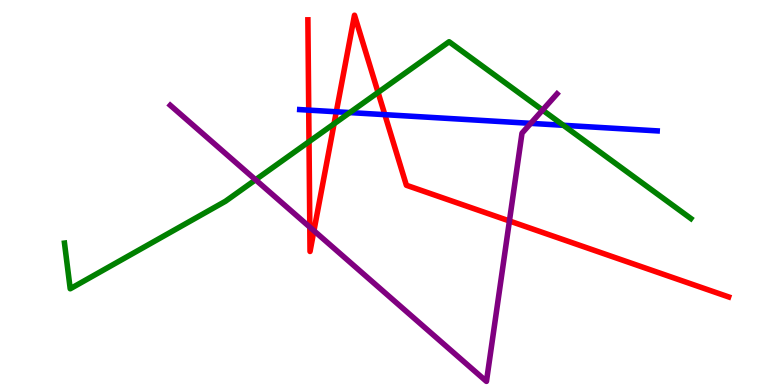[{'lines': ['blue', 'red'], 'intersections': [{'x': 3.98, 'y': 7.14}, {'x': 4.34, 'y': 7.1}, {'x': 4.97, 'y': 7.02}]}, {'lines': ['green', 'red'], 'intersections': [{'x': 3.99, 'y': 6.32}, {'x': 4.31, 'y': 6.78}, {'x': 4.88, 'y': 7.6}]}, {'lines': ['purple', 'red'], 'intersections': [{'x': 4.0, 'y': 4.1}, {'x': 4.05, 'y': 4.01}, {'x': 6.57, 'y': 4.26}]}, {'lines': ['blue', 'green'], 'intersections': [{'x': 4.51, 'y': 7.08}, {'x': 7.27, 'y': 6.75}]}, {'lines': ['blue', 'purple'], 'intersections': [{'x': 6.85, 'y': 6.8}]}, {'lines': ['green', 'purple'], 'intersections': [{'x': 3.3, 'y': 5.33}, {'x': 7.0, 'y': 7.14}]}]